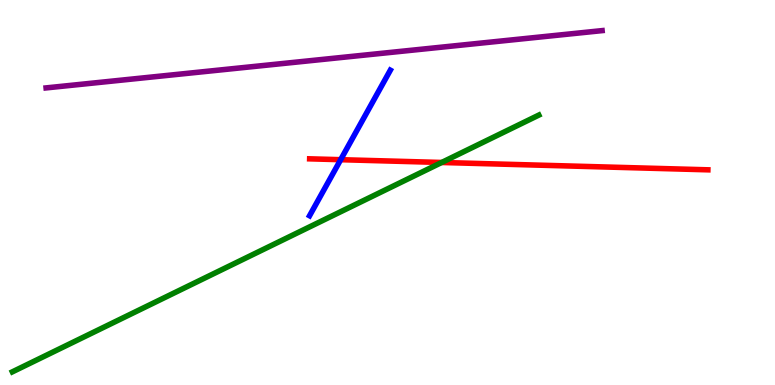[{'lines': ['blue', 'red'], 'intersections': [{'x': 4.4, 'y': 5.85}]}, {'lines': ['green', 'red'], 'intersections': [{'x': 5.7, 'y': 5.78}]}, {'lines': ['purple', 'red'], 'intersections': []}, {'lines': ['blue', 'green'], 'intersections': []}, {'lines': ['blue', 'purple'], 'intersections': []}, {'lines': ['green', 'purple'], 'intersections': []}]